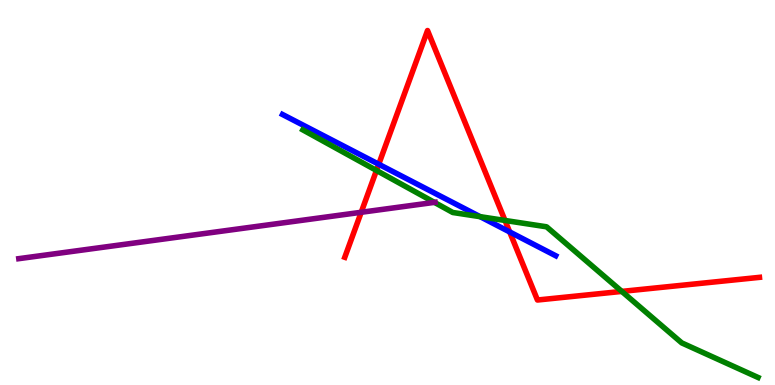[{'lines': ['blue', 'red'], 'intersections': [{'x': 4.89, 'y': 5.73}, {'x': 6.58, 'y': 3.98}]}, {'lines': ['green', 'red'], 'intersections': [{'x': 4.86, 'y': 5.57}, {'x': 6.52, 'y': 4.27}, {'x': 8.02, 'y': 2.43}]}, {'lines': ['purple', 'red'], 'intersections': [{'x': 4.66, 'y': 4.49}]}, {'lines': ['blue', 'green'], 'intersections': [{'x': 6.2, 'y': 4.37}]}, {'lines': ['blue', 'purple'], 'intersections': []}, {'lines': ['green', 'purple'], 'intersections': [{'x': 5.61, 'y': 4.74}]}]